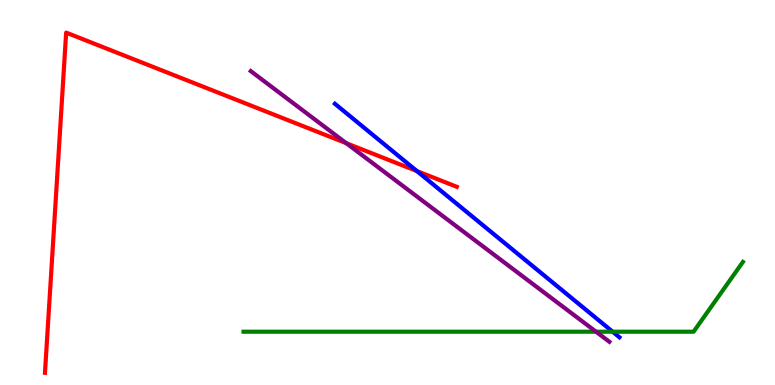[{'lines': ['blue', 'red'], 'intersections': [{'x': 5.38, 'y': 5.56}]}, {'lines': ['green', 'red'], 'intersections': []}, {'lines': ['purple', 'red'], 'intersections': [{'x': 4.47, 'y': 6.28}]}, {'lines': ['blue', 'green'], 'intersections': [{'x': 7.91, 'y': 1.38}]}, {'lines': ['blue', 'purple'], 'intersections': []}, {'lines': ['green', 'purple'], 'intersections': [{'x': 7.69, 'y': 1.38}]}]